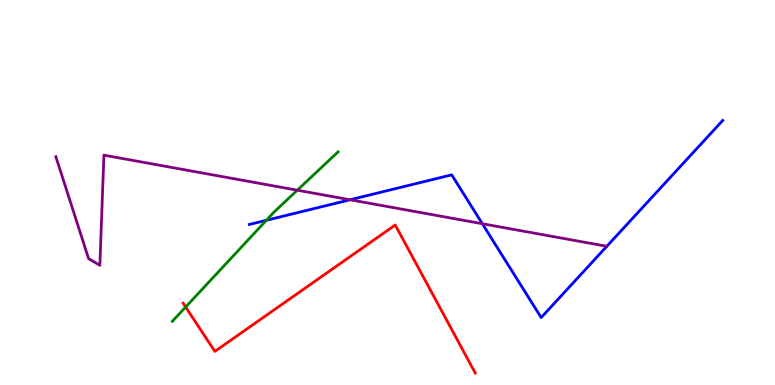[{'lines': ['blue', 'red'], 'intersections': []}, {'lines': ['green', 'red'], 'intersections': [{'x': 2.4, 'y': 2.03}]}, {'lines': ['purple', 'red'], 'intersections': []}, {'lines': ['blue', 'green'], 'intersections': [{'x': 3.44, 'y': 4.28}]}, {'lines': ['blue', 'purple'], 'intersections': [{'x': 4.52, 'y': 4.81}, {'x': 6.22, 'y': 4.19}]}, {'lines': ['green', 'purple'], 'intersections': [{'x': 3.84, 'y': 5.06}]}]